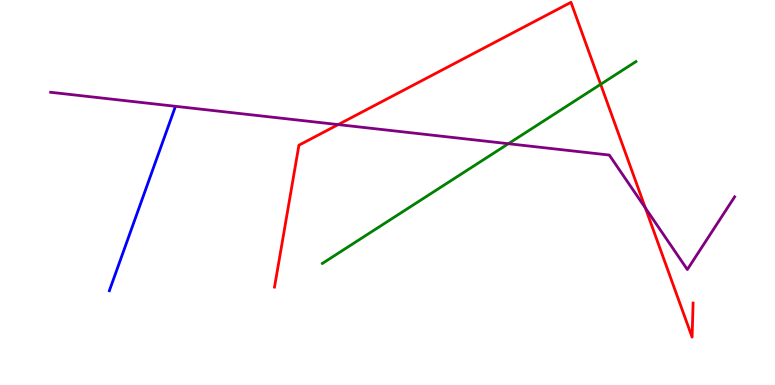[{'lines': ['blue', 'red'], 'intersections': []}, {'lines': ['green', 'red'], 'intersections': [{'x': 7.75, 'y': 7.81}]}, {'lines': ['purple', 'red'], 'intersections': [{'x': 4.36, 'y': 6.76}, {'x': 8.33, 'y': 4.6}]}, {'lines': ['blue', 'green'], 'intersections': []}, {'lines': ['blue', 'purple'], 'intersections': []}, {'lines': ['green', 'purple'], 'intersections': [{'x': 6.56, 'y': 6.27}]}]